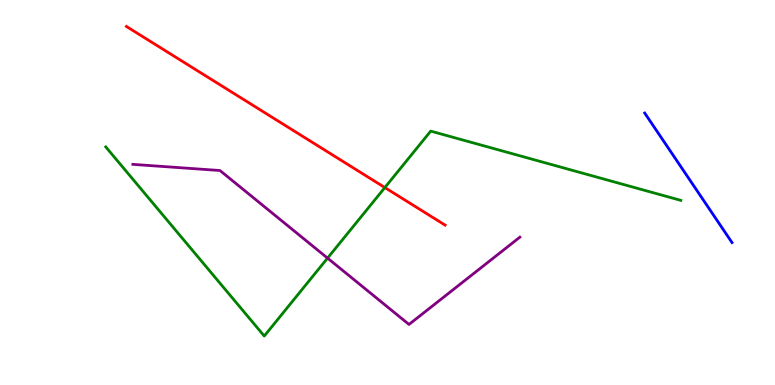[{'lines': ['blue', 'red'], 'intersections': []}, {'lines': ['green', 'red'], 'intersections': [{'x': 4.97, 'y': 5.13}]}, {'lines': ['purple', 'red'], 'intersections': []}, {'lines': ['blue', 'green'], 'intersections': []}, {'lines': ['blue', 'purple'], 'intersections': []}, {'lines': ['green', 'purple'], 'intersections': [{'x': 4.23, 'y': 3.3}]}]